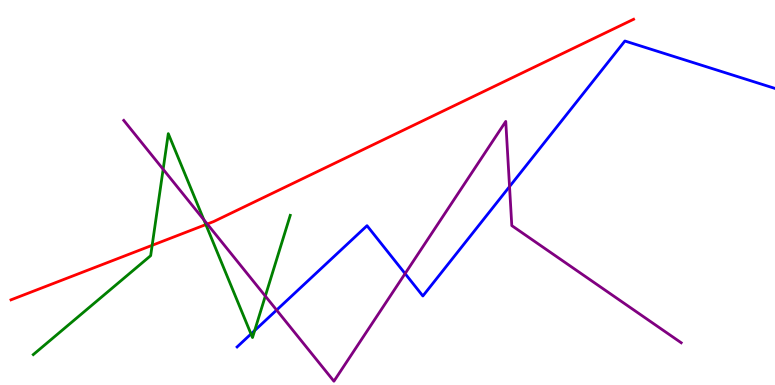[{'lines': ['blue', 'red'], 'intersections': []}, {'lines': ['green', 'red'], 'intersections': [{'x': 1.96, 'y': 3.63}, {'x': 2.66, 'y': 4.17}]}, {'lines': ['purple', 'red'], 'intersections': [{'x': 2.67, 'y': 4.18}]}, {'lines': ['blue', 'green'], 'intersections': [{'x': 3.24, 'y': 1.33}, {'x': 3.29, 'y': 1.41}]}, {'lines': ['blue', 'purple'], 'intersections': [{'x': 3.57, 'y': 1.95}, {'x': 5.23, 'y': 2.89}, {'x': 6.57, 'y': 5.15}]}, {'lines': ['green', 'purple'], 'intersections': [{'x': 2.11, 'y': 5.6}, {'x': 2.63, 'y': 4.29}, {'x': 3.42, 'y': 2.31}]}]